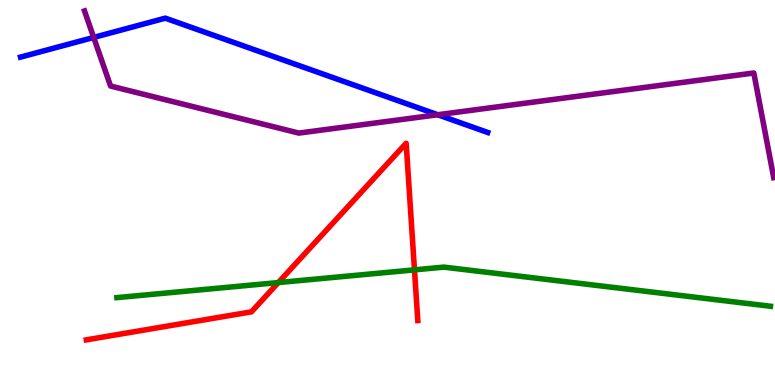[{'lines': ['blue', 'red'], 'intersections': []}, {'lines': ['green', 'red'], 'intersections': [{'x': 3.59, 'y': 2.66}, {'x': 5.35, 'y': 2.99}]}, {'lines': ['purple', 'red'], 'intersections': []}, {'lines': ['blue', 'green'], 'intersections': []}, {'lines': ['blue', 'purple'], 'intersections': [{'x': 1.21, 'y': 9.03}, {'x': 5.65, 'y': 7.02}]}, {'lines': ['green', 'purple'], 'intersections': []}]